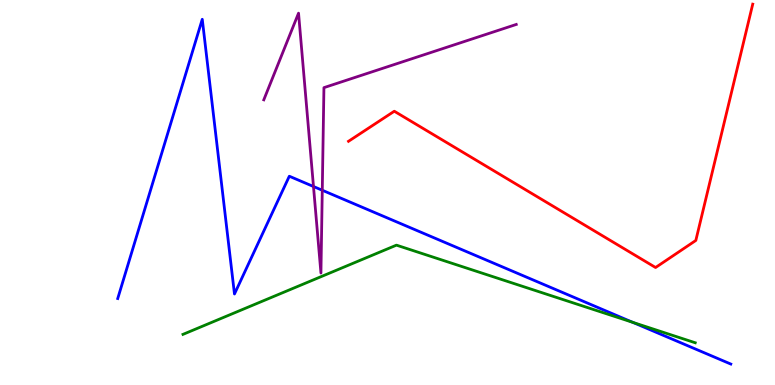[{'lines': ['blue', 'red'], 'intersections': []}, {'lines': ['green', 'red'], 'intersections': []}, {'lines': ['purple', 'red'], 'intersections': []}, {'lines': ['blue', 'green'], 'intersections': [{'x': 8.17, 'y': 1.63}]}, {'lines': ['blue', 'purple'], 'intersections': [{'x': 4.04, 'y': 5.16}, {'x': 4.16, 'y': 5.06}]}, {'lines': ['green', 'purple'], 'intersections': []}]